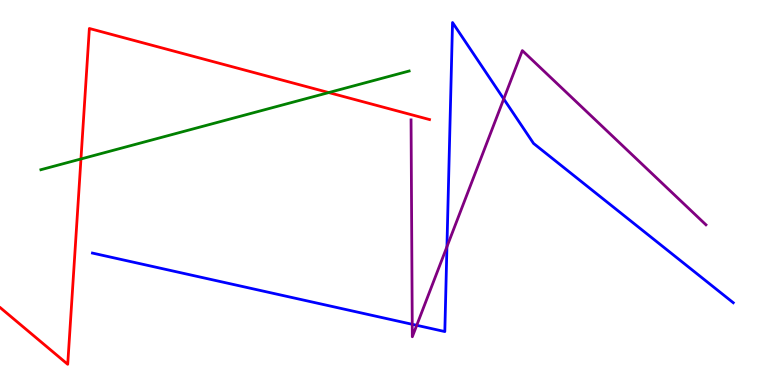[{'lines': ['blue', 'red'], 'intersections': []}, {'lines': ['green', 'red'], 'intersections': [{'x': 1.04, 'y': 5.87}, {'x': 4.24, 'y': 7.6}]}, {'lines': ['purple', 'red'], 'intersections': []}, {'lines': ['blue', 'green'], 'intersections': []}, {'lines': ['blue', 'purple'], 'intersections': [{'x': 5.32, 'y': 1.58}, {'x': 5.38, 'y': 1.55}, {'x': 5.77, 'y': 3.59}, {'x': 6.5, 'y': 7.43}]}, {'lines': ['green', 'purple'], 'intersections': []}]